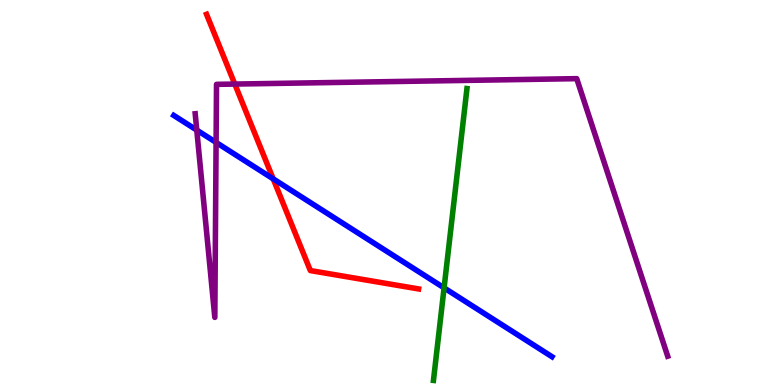[{'lines': ['blue', 'red'], 'intersections': [{'x': 3.53, 'y': 5.35}]}, {'lines': ['green', 'red'], 'intersections': []}, {'lines': ['purple', 'red'], 'intersections': [{'x': 3.03, 'y': 7.82}]}, {'lines': ['blue', 'green'], 'intersections': [{'x': 5.73, 'y': 2.52}]}, {'lines': ['blue', 'purple'], 'intersections': [{'x': 2.54, 'y': 6.62}, {'x': 2.79, 'y': 6.3}]}, {'lines': ['green', 'purple'], 'intersections': []}]